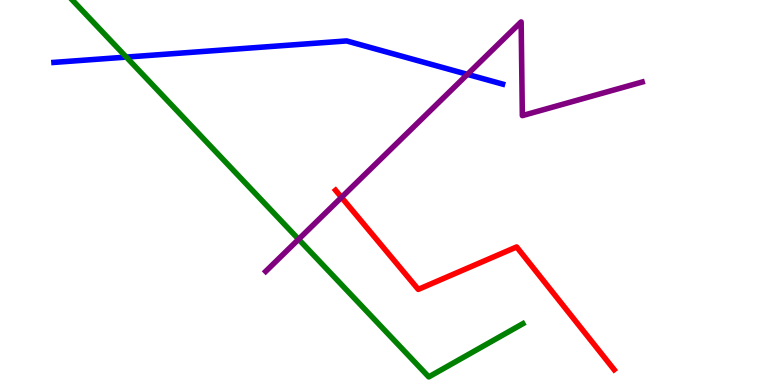[{'lines': ['blue', 'red'], 'intersections': []}, {'lines': ['green', 'red'], 'intersections': []}, {'lines': ['purple', 'red'], 'intersections': [{'x': 4.41, 'y': 4.87}]}, {'lines': ['blue', 'green'], 'intersections': [{'x': 1.63, 'y': 8.52}]}, {'lines': ['blue', 'purple'], 'intersections': [{'x': 6.03, 'y': 8.07}]}, {'lines': ['green', 'purple'], 'intersections': [{'x': 3.85, 'y': 3.79}]}]